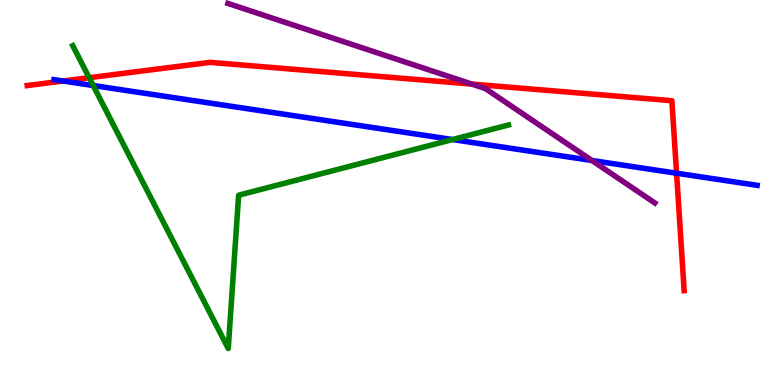[{'lines': ['blue', 'red'], 'intersections': [{'x': 0.814, 'y': 7.9}, {'x': 8.73, 'y': 5.5}]}, {'lines': ['green', 'red'], 'intersections': [{'x': 1.15, 'y': 7.98}]}, {'lines': ['purple', 'red'], 'intersections': [{'x': 6.09, 'y': 7.82}]}, {'lines': ['blue', 'green'], 'intersections': [{'x': 1.2, 'y': 7.78}, {'x': 5.84, 'y': 6.38}]}, {'lines': ['blue', 'purple'], 'intersections': [{'x': 7.64, 'y': 5.83}]}, {'lines': ['green', 'purple'], 'intersections': []}]